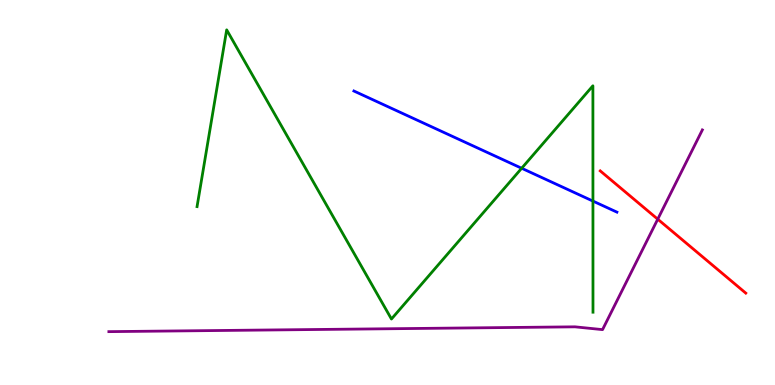[{'lines': ['blue', 'red'], 'intersections': []}, {'lines': ['green', 'red'], 'intersections': []}, {'lines': ['purple', 'red'], 'intersections': [{'x': 8.49, 'y': 4.31}]}, {'lines': ['blue', 'green'], 'intersections': [{'x': 6.73, 'y': 5.63}, {'x': 7.65, 'y': 4.78}]}, {'lines': ['blue', 'purple'], 'intersections': []}, {'lines': ['green', 'purple'], 'intersections': []}]